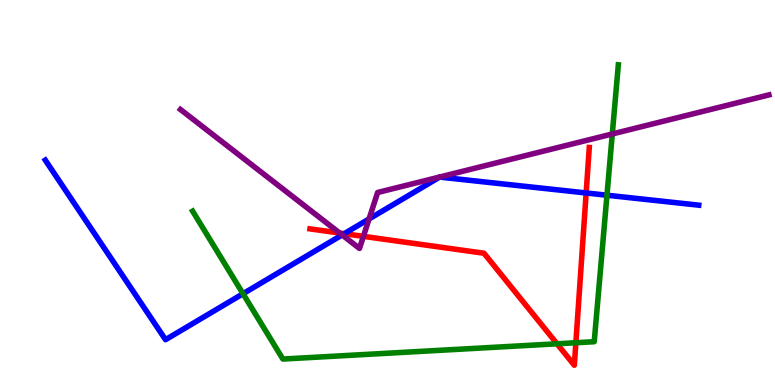[{'lines': ['blue', 'red'], 'intersections': [{'x': 4.44, 'y': 3.93}, {'x': 7.56, 'y': 4.99}]}, {'lines': ['green', 'red'], 'intersections': [{'x': 7.19, 'y': 1.07}, {'x': 7.43, 'y': 1.1}]}, {'lines': ['purple', 'red'], 'intersections': [{'x': 4.38, 'y': 3.95}, {'x': 4.69, 'y': 3.86}]}, {'lines': ['blue', 'green'], 'intersections': [{'x': 3.14, 'y': 2.37}, {'x': 7.83, 'y': 4.93}]}, {'lines': ['blue', 'purple'], 'intersections': [{'x': 4.41, 'y': 3.9}, {'x': 4.76, 'y': 4.31}]}, {'lines': ['green', 'purple'], 'intersections': [{'x': 7.9, 'y': 6.52}]}]